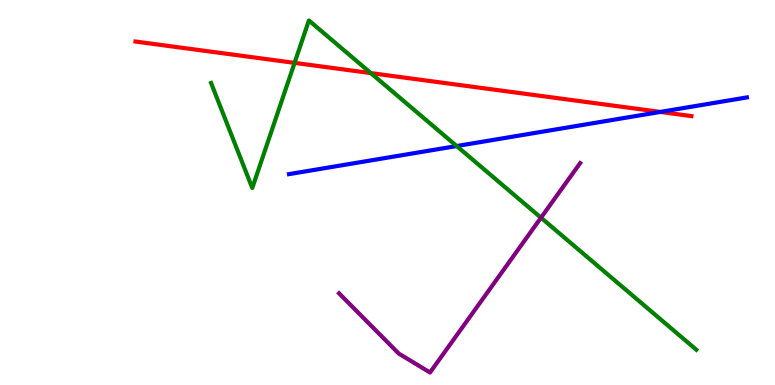[{'lines': ['blue', 'red'], 'intersections': [{'x': 8.52, 'y': 7.09}]}, {'lines': ['green', 'red'], 'intersections': [{'x': 3.8, 'y': 8.37}, {'x': 4.79, 'y': 8.1}]}, {'lines': ['purple', 'red'], 'intersections': []}, {'lines': ['blue', 'green'], 'intersections': [{'x': 5.89, 'y': 6.21}]}, {'lines': ['blue', 'purple'], 'intersections': []}, {'lines': ['green', 'purple'], 'intersections': [{'x': 6.98, 'y': 4.35}]}]